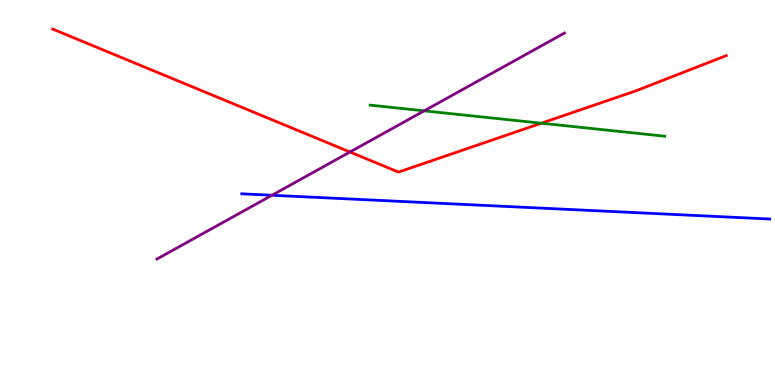[{'lines': ['blue', 'red'], 'intersections': []}, {'lines': ['green', 'red'], 'intersections': [{'x': 6.99, 'y': 6.8}]}, {'lines': ['purple', 'red'], 'intersections': [{'x': 4.52, 'y': 6.05}]}, {'lines': ['blue', 'green'], 'intersections': []}, {'lines': ['blue', 'purple'], 'intersections': [{'x': 3.51, 'y': 4.93}]}, {'lines': ['green', 'purple'], 'intersections': [{'x': 5.47, 'y': 7.12}]}]